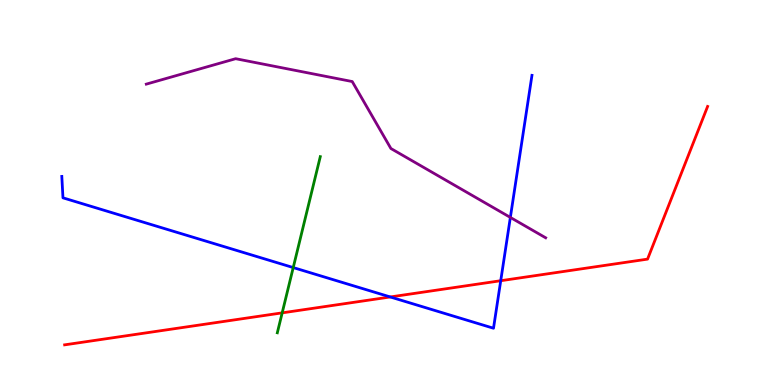[{'lines': ['blue', 'red'], 'intersections': [{'x': 5.04, 'y': 2.29}, {'x': 6.46, 'y': 2.71}]}, {'lines': ['green', 'red'], 'intersections': [{'x': 3.64, 'y': 1.87}]}, {'lines': ['purple', 'red'], 'intersections': []}, {'lines': ['blue', 'green'], 'intersections': [{'x': 3.78, 'y': 3.05}]}, {'lines': ['blue', 'purple'], 'intersections': [{'x': 6.59, 'y': 4.35}]}, {'lines': ['green', 'purple'], 'intersections': []}]